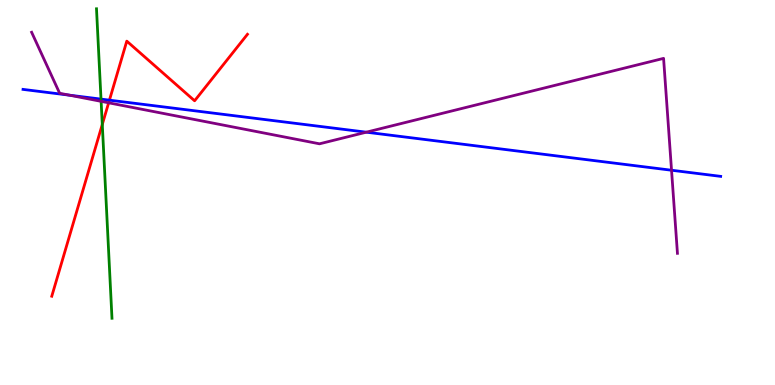[{'lines': ['blue', 'red'], 'intersections': [{'x': 1.41, 'y': 7.4}]}, {'lines': ['green', 'red'], 'intersections': [{'x': 1.32, 'y': 6.77}]}, {'lines': ['purple', 'red'], 'intersections': [{'x': 1.4, 'y': 7.33}]}, {'lines': ['blue', 'green'], 'intersections': [{'x': 1.3, 'y': 7.43}]}, {'lines': ['blue', 'purple'], 'intersections': [{'x': 0.895, 'y': 7.53}, {'x': 4.73, 'y': 6.57}, {'x': 8.66, 'y': 5.58}]}, {'lines': ['green', 'purple'], 'intersections': [{'x': 1.3, 'y': 7.37}]}]